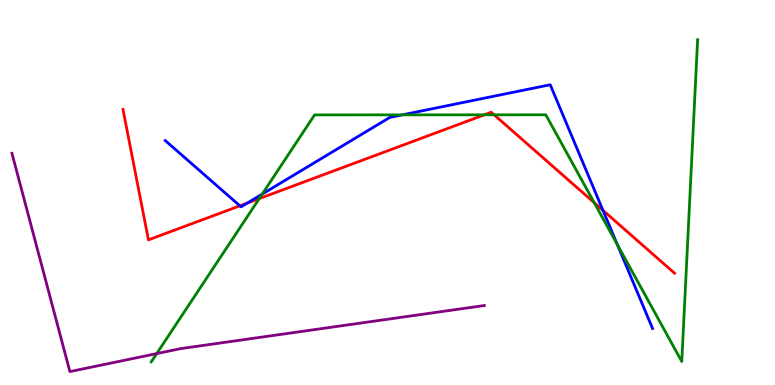[{'lines': ['blue', 'red'], 'intersections': [{'x': 3.1, 'y': 4.65}, {'x': 3.19, 'y': 4.73}, {'x': 7.78, 'y': 4.54}]}, {'lines': ['green', 'red'], 'intersections': [{'x': 3.34, 'y': 4.84}, {'x': 6.25, 'y': 7.02}, {'x': 6.38, 'y': 7.02}, {'x': 7.67, 'y': 4.74}]}, {'lines': ['purple', 'red'], 'intersections': []}, {'lines': ['blue', 'green'], 'intersections': [{'x': 3.38, 'y': 4.96}, {'x': 5.19, 'y': 7.02}, {'x': 7.97, 'y': 3.65}]}, {'lines': ['blue', 'purple'], 'intersections': []}, {'lines': ['green', 'purple'], 'intersections': [{'x': 2.02, 'y': 0.816}]}]